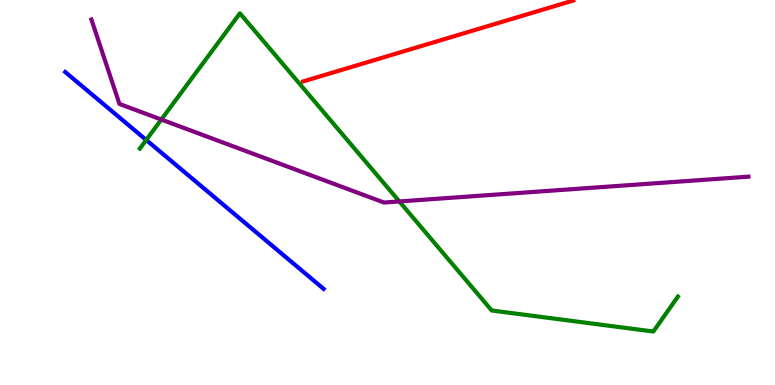[{'lines': ['blue', 'red'], 'intersections': []}, {'lines': ['green', 'red'], 'intersections': []}, {'lines': ['purple', 'red'], 'intersections': []}, {'lines': ['blue', 'green'], 'intersections': [{'x': 1.89, 'y': 6.36}]}, {'lines': ['blue', 'purple'], 'intersections': []}, {'lines': ['green', 'purple'], 'intersections': [{'x': 2.08, 'y': 6.89}, {'x': 5.15, 'y': 4.77}]}]